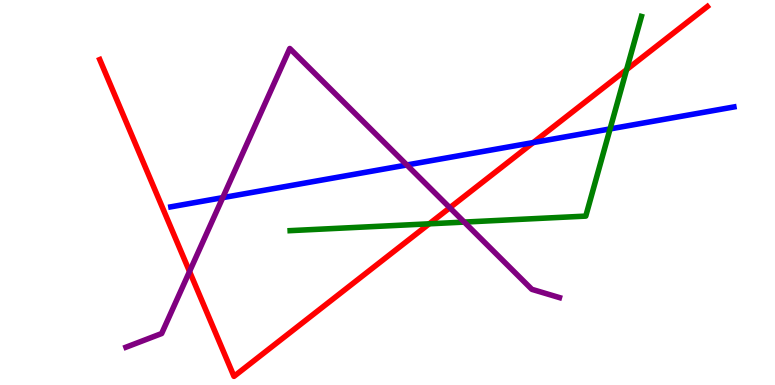[{'lines': ['blue', 'red'], 'intersections': [{'x': 6.88, 'y': 6.3}]}, {'lines': ['green', 'red'], 'intersections': [{'x': 5.54, 'y': 4.19}, {'x': 8.09, 'y': 8.19}]}, {'lines': ['purple', 'red'], 'intersections': [{'x': 2.45, 'y': 2.95}, {'x': 5.8, 'y': 4.6}]}, {'lines': ['blue', 'green'], 'intersections': [{'x': 7.87, 'y': 6.65}]}, {'lines': ['blue', 'purple'], 'intersections': [{'x': 2.87, 'y': 4.87}, {'x': 5.25, 'y': 5.71}]}, {'lines': ['green', 'purple'], 'intersections': [{'x': 5.99, 'y': 4.23}]}]